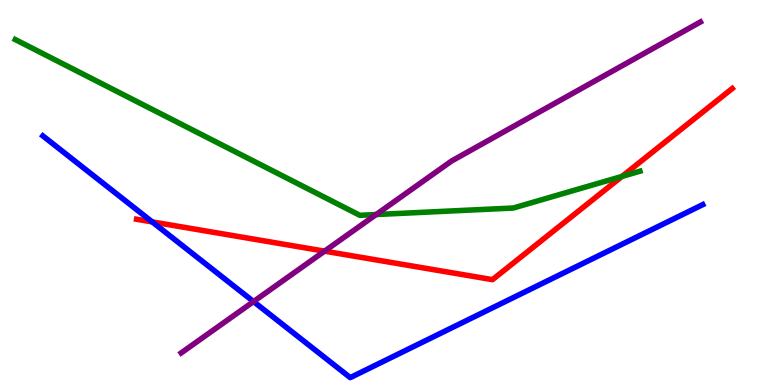[{'lines': ['blue', 'red'], 'intersections': [{'x': 1.96, 'y': 4.24}]}, {'lines': ['green', 'red'], 'intersections': [{'x': 8.03, 'y': 5.42}]}, {'lines': ['purple', 'red'], 'intersections': [{'x': 4.19, 'y': 3.48}]}, {'lines': ['blue', 'green'], 'intersections': []}, {'lines': ['blue', 'purple'], 'intersections': [{'x': 3.27, 'y': 2.17}]}, {'lines': ['green', 'purple'], 'intersections': [{'x': 4.85, 'y': 4.43}]}]